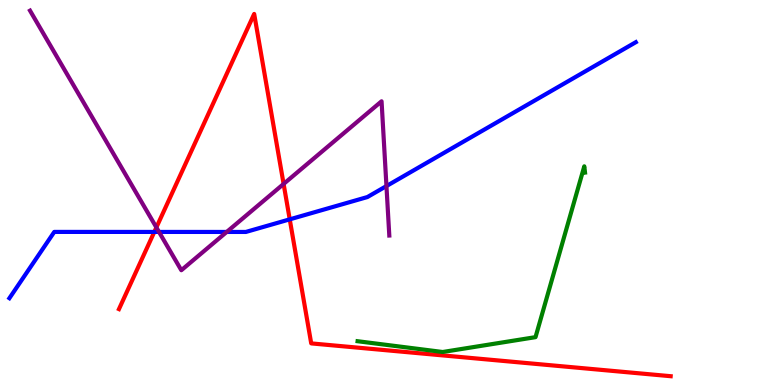[{'lines': ['blue', 'red'], 'intersections': [{'x': 1.99, 'y': 3.98}, {'x': 3.74, 'y': 4.3}]}, {'lines': ['green', 'red'], 'intersections': []}, {'lines': ['purple', 'red'], 'intersections': [{'x': 2.02, 'y': 4.09}, {'x': 3.66, 'y': 5.22}]}, {'lines': ['blue', 'green'], 'intersections': []}, {'lines': ['blue', 'purple'], 'intersections': [{'x': 2.05, 'y': 3.98}, {'x': 2.93, 'y': 3.98}, {'x': 4.99, 'y': 5.17}]}, {'lines': ['green', 'purple'], 'intersections': []}]